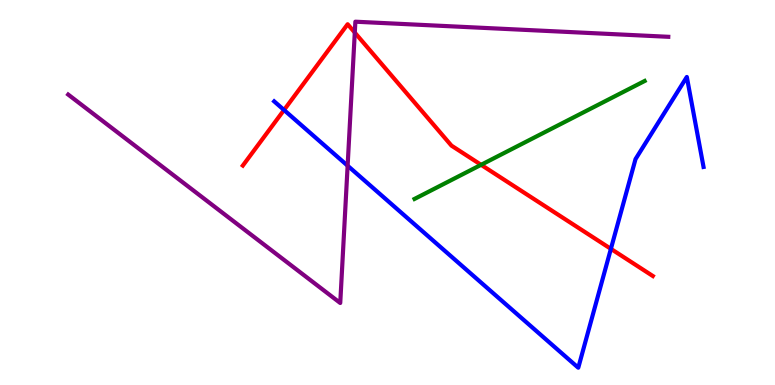[{'lines': ['blue', 'red'], 'intersections': [{'x': 3.66, 'y': 7.14}, {'x': 7.88, 'y': 3.54}]}, {'lines': ['green', 'red'], 'intersections': [{'x': 6.21, 'y': 5.72}]}, {'lines': ['purple', 'red'], 'intersections': [{'x': 4.58, 'y': 9.15}]}, {'lines': ['blue', 'green'], 'intersections': []}, {'lines': ['blue', 'purple'], 'intersections': [{'x': 4.49, 'y': 5.7}]}, {'lines': ['green', 'purple'], 'intersections': []}]